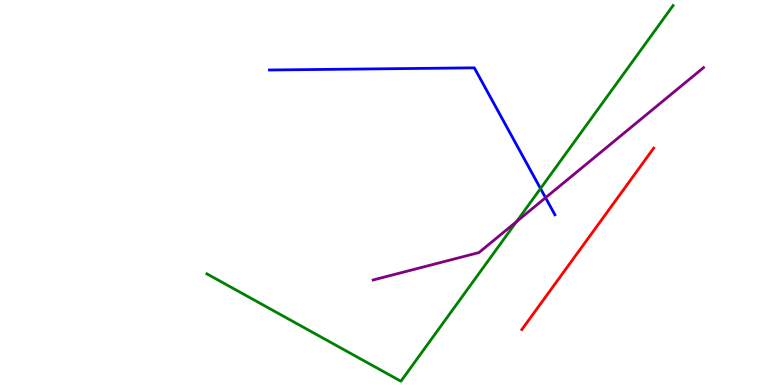[{'lines': ['blue', 'red'], 'intersections': []}, {'lines': ['green', 'red'], 'intersections': []}, {'lines': ['purple', 'red'], 'intersections': []}, {'lines': ['blue', 'green'], 'intersections': [{'x': 6.97, 'y': 5.1}]}, {'lines': ['blue', 'purple'], 'intersections': [{'x': 7.04, 'y': 4.86}]}, {'lines': ['green', 'purple'], 'intersections': [{'x': 6.67, 'y': 4.25}]}]